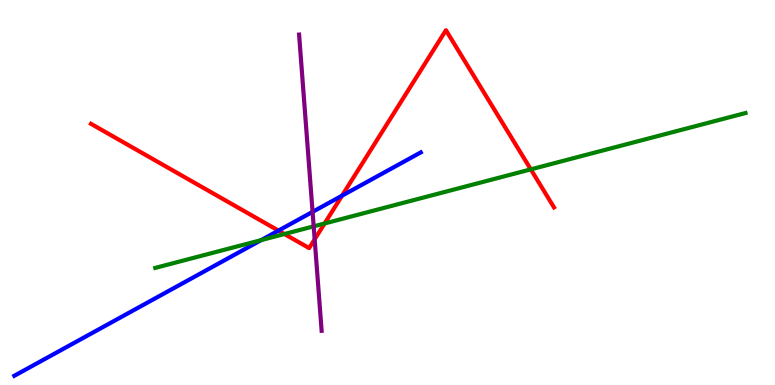[{'lines': ['blue', 'red'], 'intersections': [{'x': 3.59, 'y': 4.01}, {'x': 4.41, 'y': 4.92}]}, {'lines': ['green', 'red'], 'intersections': [{'x': 3.67, 'y': 3.92}, {'x': 4.19, 'y': 4.2}, {'x': 6.85, 'y': 5.6}]}, {'lines': ['purple', 'red'], 'intersections': [{'x': 4.06, 'y': 3.78}]}, {'lines': ['blue', 'green'], 'intersections': [{'x': 3.37, 'y': 3.76}]}, {'lines': ['blue', 'purple'], 'intersections': [{'x': 4.03, 'y': 4.5}]}, {'lines': ['green', 'purple'], 'intersections': [{'x': 4.05, 'y': 4.12}]}]